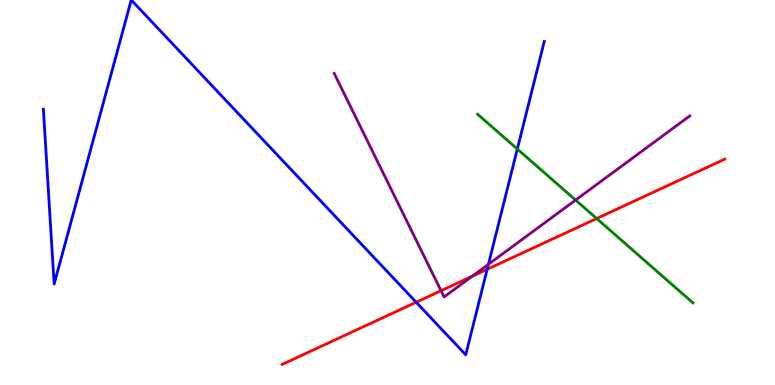[{'lines': ['blue', 'red'], 'intersections': [{'x': 5.37, 'y': 2.15}, {'x': 6.29, 'y': 3.0}]}, {'lines': ['green', 'red'], 'intersections': [{'x': 7.7, 'y': 4.32}]}, {'lines': ['purple', 'red'], 'intersections': [{'x': 5.69, 'y': 2.45}, {'x': 6.09, 'y': 2.82}]}, {'lines': ['blue', 'green'], 'intersections': [{'x': 6.68, 'y': 6.13}]}, {'lines': ['blue', 'purple'], 'intersections': [{'x': 6.3, 'y': 3.14}]}, {'lines': ['green', 'purple'], 'intersections': [{'x': 7.43, 'y': 4.8}]}]